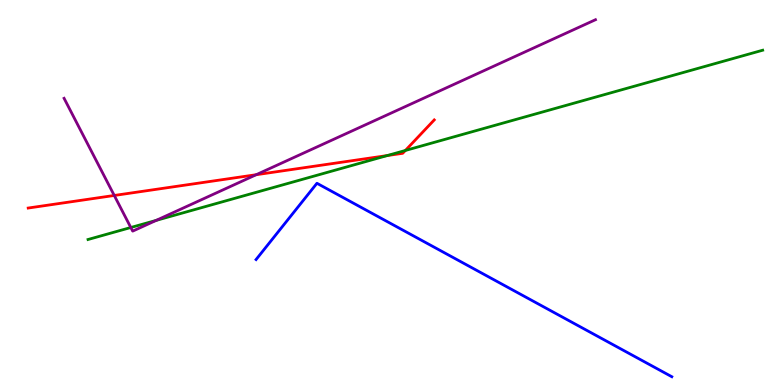[{'lines': ['blue', 'red'], 'intersections': []}, {'lines': ['green', 'red'], 'intersections': [{'x': 5.0, 'y': 5.96}, {'x': 5.23, 'y': 6.09}]}, {'lines': ['purple', 'red'], 'intersections': [{'x': 1.47, 'y': 4.92}, {'x': 3.31, 'y': 5.46}]}, {'lines': ['blue', 'green'], 'intersections': []}, {'lines': ['blue', 'purple'], 'intersections': []}, {'lines': ['green', 'purple'], 'intersections': [{'x': 1.69, 'y': 4.09}, {'x': 2.02, 'y': 4.28}]}]